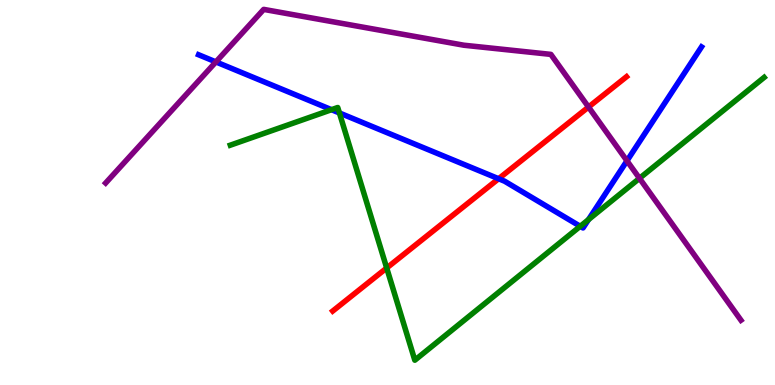[{'lines': ['blue', 'red'], 'intersections': [{'x': 6.43, 'y': 5.36}]}, {'lines': ['green', 'red'], 'intersections': [{'x': 4.99, 'y': 3.04}]}, {'lines': ['purple', 'red'], 'intersections': [{'x': 7.59, 'y': 7.22}]}, {'lines': ['blue', 'green'], 'intersections': [{'x': 4.28, 'y': 7.15}, {'x': 4.38, 'y': 7.07}, {'x': 7.49, 'y': 4.12}, {'x': 7.59, 'y': 4.3}]}, {'lines': ['blue', 'purple'], 'intersections': [{'x': 2.79, 'y': 8.39}, {'x': 8.09, 'y': 5.82}]}, {'lines': ['green', 'purple'], 'intersections': [{'x': 8.25, 'y': 5.37}]}]